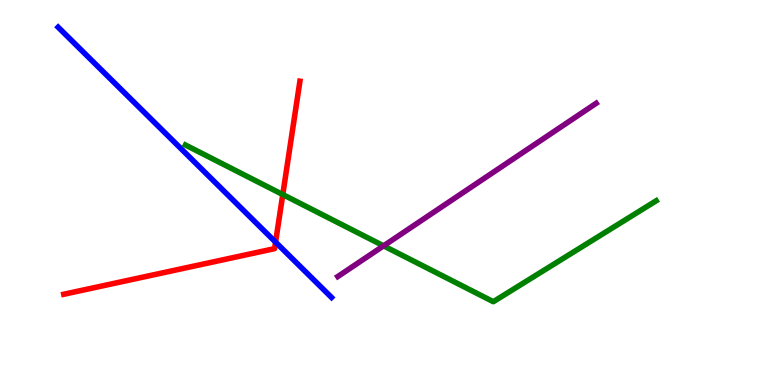[{'lines': ['blue', 'red'], 'intersections': [{'x': 3.56, 'y': 3.71}]}, {'lines': ['green', 'red'], 'intersections': [{'x': 3.65, 'y': 4.95}]}, {'lines': ['purple', 'red'], 'intersections': []}, {'lines': ['blue', 'green'], 'intersections': []}, {'lines': ['blue', 'purple'], 'intersections': []}, {'lines': ['green', 'purple'], 'intersections': [{'x': 4.95, 'y': 3.61}]}]